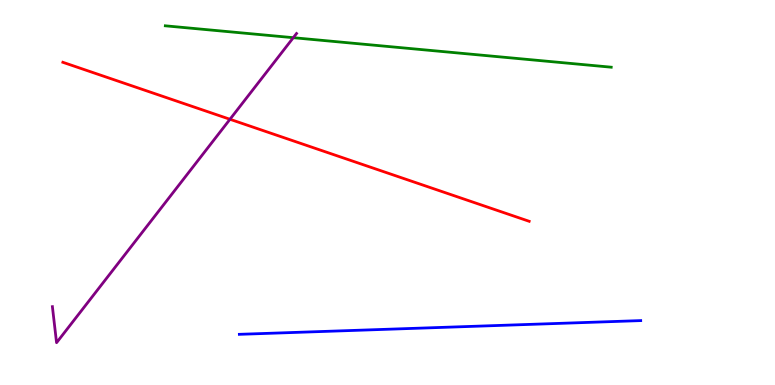[{'lines': ['blue', 'red'], 'intersections': []}, {'lines': ['green', 'red'], 'intersections': []}, {'lines': ['purple', 'red'], 'intersections': [{'x': 2.97, 'y': 6.9}]}, {'lines': ['blue', 'green'], 'intersections': []}, {'lines': ['blue', 'purple'], 'intersections': []}, {'lines': ['green', 'purple'], 'intersections': [{'x': 3.78, 'y': 9.02}]}]